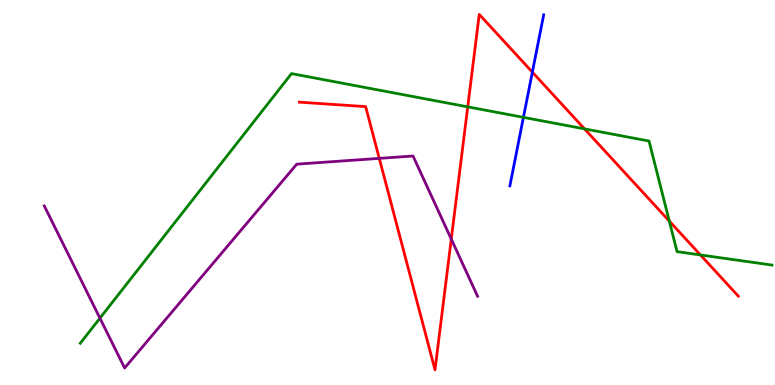[{'lines': ['blue', 'red'], 'intersections': [{'x': 6.87, 'y': 8.13}]}, {'lines': ['green', 'red'], 'intersections': [{'x': 6.04, 'y': 7.22}, {'x': 7.54, 'y': 6.65}, {'x': 8.64, 'y': 4.26}, {'x': 9.04, 'y': 3.38}]}, {'lines': ['purple', 'red'], 'intersections': [{'x': 4.89, 'y': 5.89}, {'x': 5.82, 'y': 3.79}]}, {'lines': ['blue', 'green'], 'intersections': [{'x': 6.75, 'y': 6.95}]}, {'lines': ['blue', 'purple'], 'intersections': []}, {'lines': ['green', 'purple'], 'intersections': [{'x': 1.29, 'y': 1.74}]}]